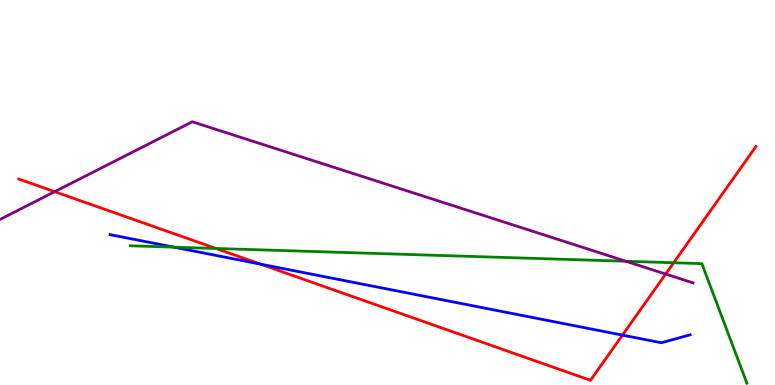[{'lines': ['blue', 'red'], 'intersections': [{'x': 3.36, 'y': 3.14}, {'x': 8.03, 'y': 1.3}]}, {'lines': ['green', 'red'], 'intersections': [{'x': 2.79, 'y': 3.55}, {'x': 8.69, 'y': 3.18}]}, {'lines': ['purple', 'red'], 'intersections': [{'x': 0.706, 'y': 5.02}, {'x': 8.59, 'y': 2.88}]}, {'lines': ['blue', 'green'], 'intersections': [{'x': 2.24, 'y': 3.58}]}, {'lines': ['blue', 'purple'], 'intersections': []}, {'lines': ['green', 'purple'], 'intersections': [{'x': 8.08, 'y': 3.21}]}]